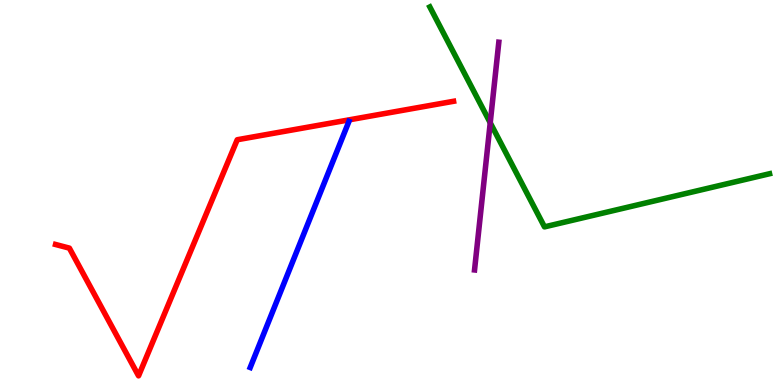[{'lines': ['blue', 'red'], 'intersections': []}, {'lines': ['green', 'red'], 'intersections': []}, {'lines': ['purple', 'red'], 'intersections': []}, {'lines': ['blue', 'green'], 'intersections': []}, {'lines': ['blue', 'purple'], 'intersections': []}, {'lines': ['green', 'purple'], 'intersections': [{'x': 6.33, 'y': 6.81}]}]